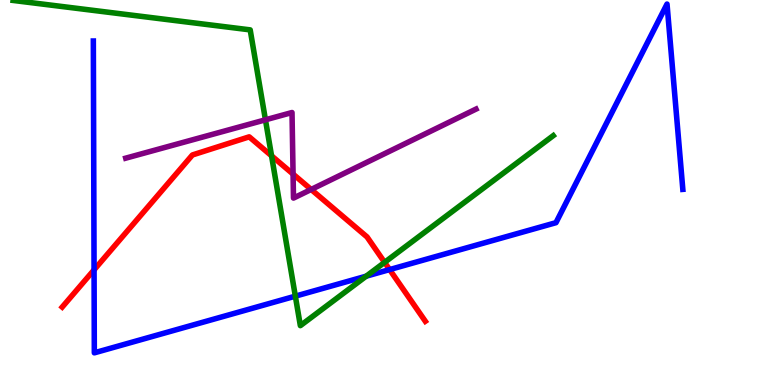[{'lines': ['blue', 'red'], 'intersections': [{'x': 1.21, 'y': 2.99}, {'x': 5.03, 'y': 3.0}]}, {'lines': ['green', 'red'], 'intersections': [{'x': 3.5, 'y': 5.95}, {'x': 4.96, 'y': 3.19}]}, {'lines': ['purple', 'red'], 'intersections': [{'x': 3.78, 'y': 5.48}, {'x': 4.02, 'y': 5.08}]}, {'lines': ['blue', 'green'], 'intersections': [{'x': 3.81, 'y': 2.31}, {'x': 4.73, 'y': 2.83}]}, {'lines': ['blue', 'purple'], 'intersections': []}, {'lines': ['green', 'purple'], 'intersections': [{'x': 3.43, 'y': 6.89}]}]